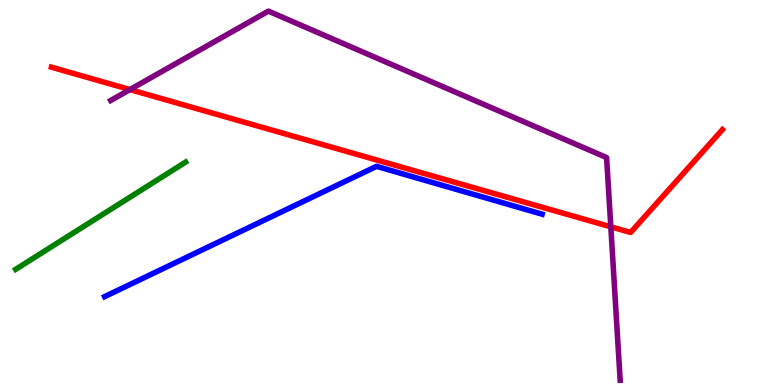[{'lines': ['blue', 'red'], 'intersections': []}, {'lines': ['green', 'red'], 'intersections': []}, {'lines': ['purple', 'red'], 'intersections': [{'x': 1.68, 'y': 7.67}, {'x': 7.88, 'y': 4.11}]}, {'lines': ['blue', 'green'], 'intersections': []}, {'lines': ['blue', 'purple'], 'intersections': []}, {'lines': ['green', 'purple'], 'intersections': []}]